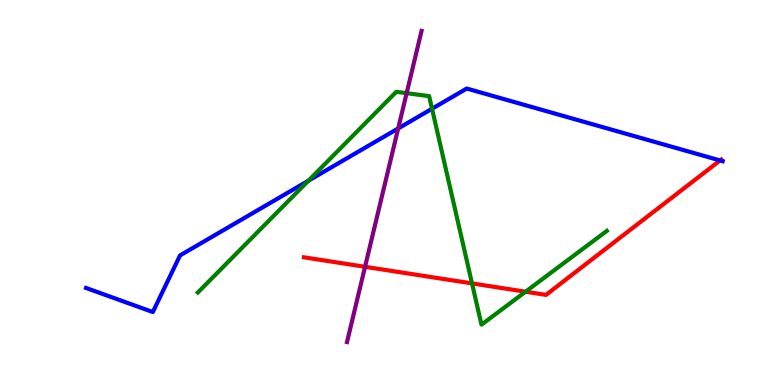[{'lines': ['blue', 'red'], 'intersections': [{'x': 9.29, 'y': 5.83}]}, {'lines': ['green', 'red'], 'intersections': [{'x': 6.09, 'y': 2.64}, {'x': 6.78, 'y': 2.42}]}, {'lines': ['purple', 'red'], 'intersections': [{'x': 4.71, 'y': 3.07}]}, {'lines': ['blue', 'green'], 'intersections': [{'x': 3.98, 'y': 5.31}, {'x': 5.57, 'y': 7.18}]}, {'lines': ['blue', 'purple'], 'intersections': [{'x': 5.14, 'y': 6.66}]}, {'lines': ['green', 'purple'], 'intersections': [{'x': 5.25, 'y': 7.58}]}]